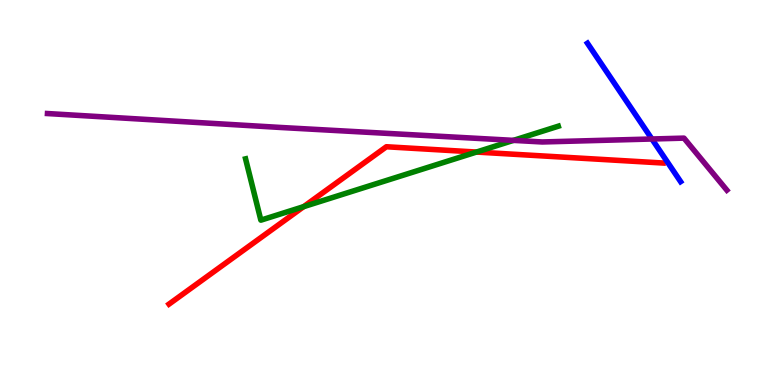[{'lines': ['blue', 'red'], 'intersections': []}, {'lines': ['green', 'red'], 'intersections': [{'x': 3.92, 'y': 4.63}, {'x': 6.15, 'y': 6.05}]}, {'lines': ['purple', 'red'], 'intersections': []}, {'lines': ['blue', 'green'], 'intersections': []}, {'lines': ['blue', 'purple'], 'intersections': [{'x': 8.41, 'y': 6.39}]}, {'lines': ['green', 'purple'], 'intersections': [{'x': 6.63, 'y': 6.35}]}]